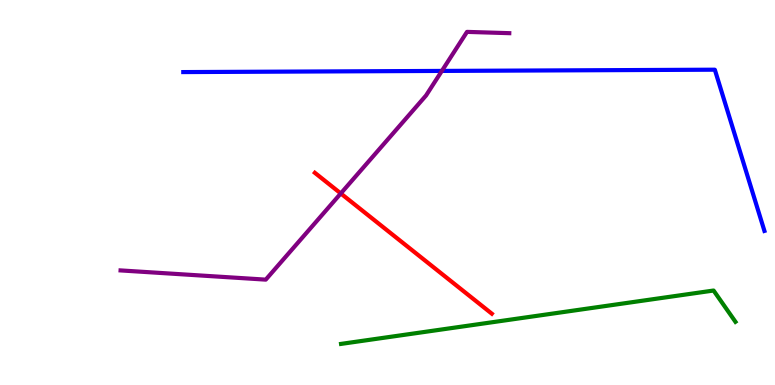[{'lines': ['blue', 'red'], 'intersections': []}, {'lines': ['green', 'red'], 'intersections': []}, {'lines': ['purple', 'red'], 'intersections': [{'x': 4.4, 'y': 4.98}]}, {'lines': ['blue', 'green'], 'intersections': []}, {'lines': ['blue', 'purple'], 'intersections': [{'x': 5.7, 'y': 8.16}]}, {'lines': ['green', 'purple'], 'intersections': []}]